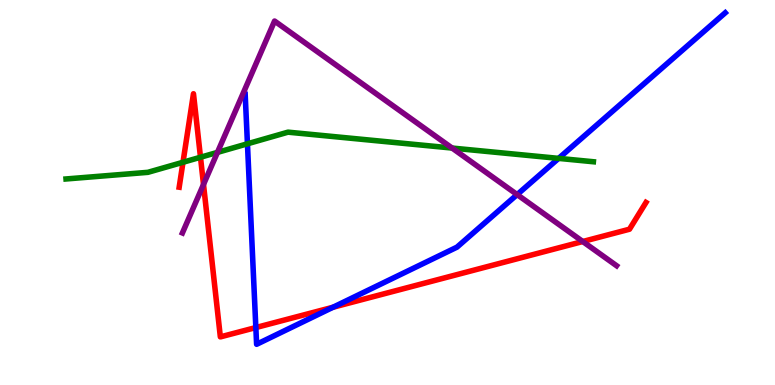[{'lines': ['blue', 'red'], 'intersections': [{'x': 3.3, 'y': 1.49}, {'x': 4.3, 'y': 2.02}]}, {'lines': ['green', 'red'], 'intersections': [{'x': 2.36, 'y': 5.79}, {'x': 2.59, 'y': 5.92}]}, {'lines': ['purple', 'red'], 'intersections': [{'x': 2.63, 'y': 5.21}, {'x': 7.52, 'y': 3.73}]}, {'lines': ['blue', 'green'], 'intersections': [{'x': 3.19, 'y': 6.27}, {'x': 7.21, 'y': 5.89}]}, {'lines': ['blue', 'purple'], 'intersections': [{'x': 6.67, 'y': 4.95}]}, {'lines': ['green', 'purple'], 'intersections': [{'x': 2.81, 'y': 6.04}, {'x': 5.83, 'y': 6.15}]}]